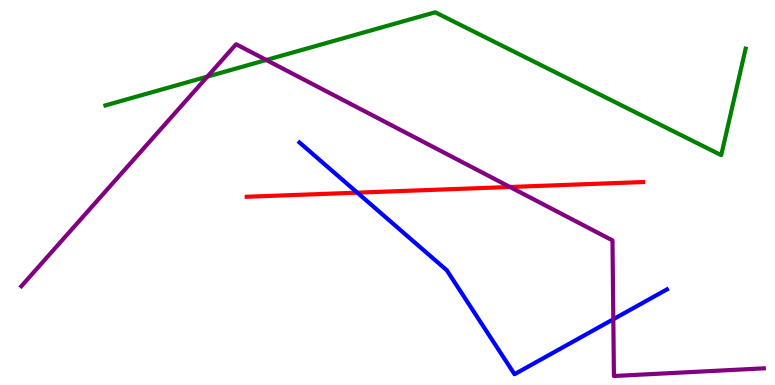[{'lines': ['blue', 'red'], 'intersections': [{'x': 4.61, 'y': 5.0}]}, {'lines': ['green', 'red'], 'intersections': []}, {'lines': ['purple', 'red'], 'intersections': [{'x': 6.58, 'y': 5.14}]}, {'lines': ['blue', 'green'], 'intersections': []}, {'lines': ['blue', 'purple'], 'intersections': [{'x': 7.91, 'y': 1.71}]}, {'lines': ['green', 'purple'], 'intersections': [{'x': 2.68, 'y': 8.01}, {'x': 3.44, 'y': 8.44}]}]